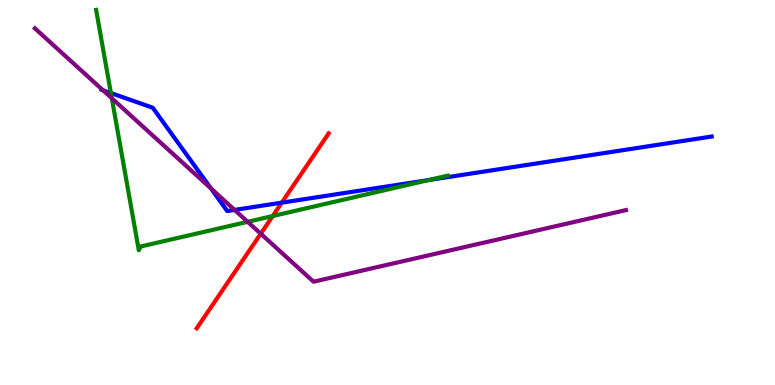[{'lines': ['blue', 'red'], 'intersections': [{'x': 3.64, 'y': 4.74}]}, {'lines': ['green', 'red'], 'intersections': [{'x': 3.52, 'y': 4.39}]}, {'lines': ['purple', 'red'], 'intersections': [{'x': 3.36, 'y': 3.93}]}, {'lines': ['blue', 'green'], 'intersections': [{'x': 1.43, 'y': 7.58}, {'x': 5.53, 'y': 5.32}]}, {'lines': ['blue', 'purple'], 'intersections': [{'x': 1.33, 'y': 7.66}, {'x': 2.72, 'y': 5.11}, {'x': 3.03, 'y': 4.55}]}, {'lines': ['green', 'purple'], 'intersections': [{'x': 1.44, 'y': 7.45}, {'x': 3.2, 'y': 4.24}]}]